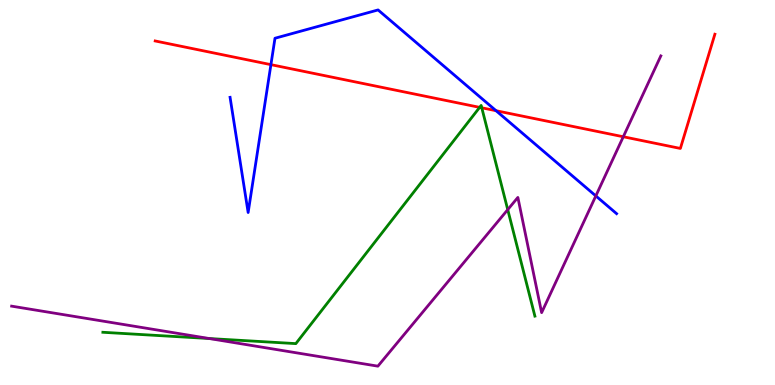[{'lines': ['blue', 'red'], 'intersections': [{'x': 3.5, 'y': 8.32}, {'x': 6.4, 'y': 7.12}]}, {'lines': ['green', 'red'], 'intersections': [{'x': 6.19, 'y': 7.21}, {'x': 6.22, 'y': 7.2}]}, {'lines': ['purple', 'red'], 'intersections': [{'x': 8.04, 'y': 6.45}]}, {'lines': ['blue', 'green'], 'intersections': []}, {'lines': ['blue', 'purple'], 'intersections': [{'x': 7.69, 'y': 4.91}]}, {'lines': ['green', 'purple'], 'intersections': [{'x': 2.7, 'y': 1.21}, {'x': 6.55, 'y': 4.55}]}]